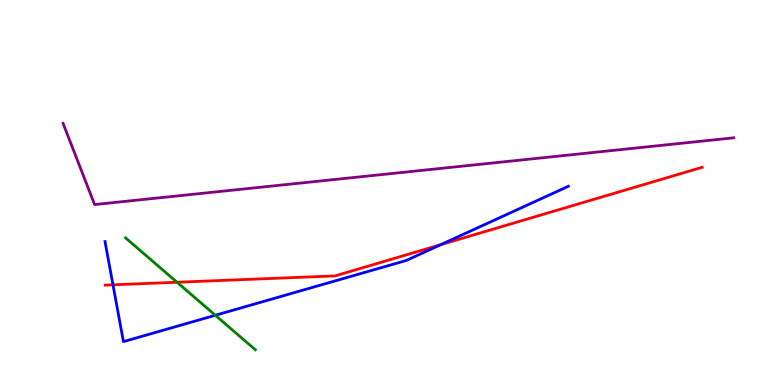[{'lines': ['blue', 'red'], 'intersections': [{'x': 1.46, 'y': 2.6}, {'x': 5.69, 'y': 3.65}]}, {'lines': ['green', 'red'], 'intersections': [{'x': 2.28, 'y': 2.67}]}, {'lines': ['purple', 'red'], 'intersections': []}, {'lines': ['blue', 'green'], 'intersections': [{'x': 2.78, 'y': 1.81}]}, {'lines': ['blue', 'purple'], 'intersections': []}, {'lines': ['green', 'purple'], 'intersections': []}]